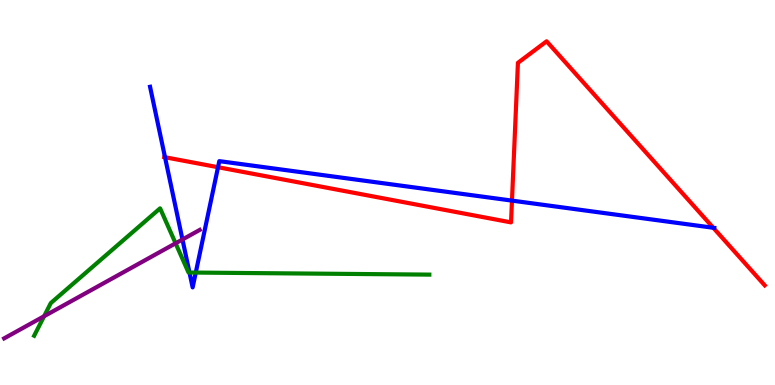[{'lines': ['blue', 'red'], 'intersections': [{'x': 2.13, 'y': 5.92}, {'x': 2.81, 'y': 5.66}, {'x': 6.61, 'y': 4.79}, {'x': 9.2, 'y': 4.08}]}, {'lines': ['green', 'red'], 'intersections': []}, {'lines': ['purple', 'red'], 'intersections': []}, {'lines': ['blue', 'green'], 'intersections': [{'x': 2.44, 'y': 2.92}, {'x': 2.53, 'y': 2.92}]}, {'lines': ['blue', 'purple'], 'intersections': [{'x': 2.35, 'y': 3.78}]}, {'lines': ['green', 'purple'], 'intersections': [{'x': 0.569, 'y': 1.79}, {'x': 2.27, 'y': 3.68}]}]